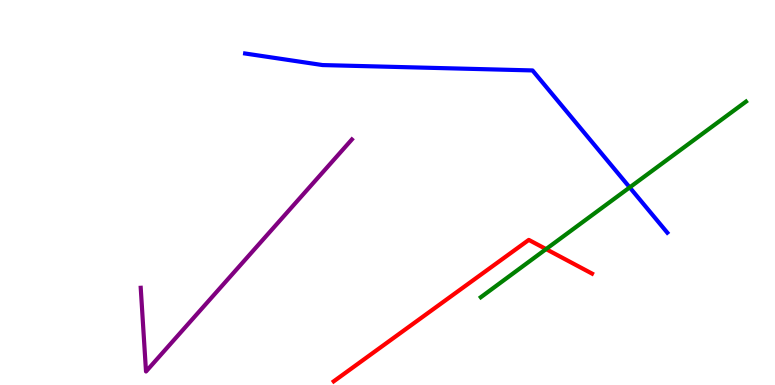[{'lines': ['blue', 'red'], 'intersections': []}, {'lines': ['green', 'red'], 'intersections': [{'x': 7.05, 'y': 3.53}]}, {'lines': ['purple', 'red'], 'intersections': []}, {'lines': ['blue', 'green'], 'intersections': [{'x': 8.13, 'y': 5.13}]}, {'lines': ['blue', 'purple'], 'intersections': []}, {'lines': ['green', 'purple'], 'intersections': []}]